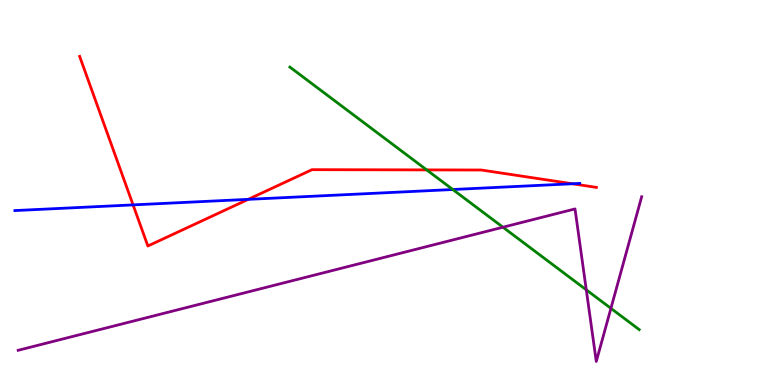[{'lines': ['blue', 'red'], 'intersections': [{'x': 1.72, 'y': 4.68}, {'x': 3.2, 'y': 4.82}, {'x': 7.39, 'y': 5.23}]}, {'lines': ['green', 'red'], 'intersections': [{'x': 5.51, 'y': 5.59}]}, {'lines': ['purple', 'red'], 'intersections': []}, {'lines': ['blue', 'green'], 'intersections': [{'x': 5.84, 'y': 5.08}]}, {'lines': ['blue', 'purple'], 'intersections': []}, {'lines': ['green', 'purple'], 'intersections': [{'x': 6.49, 'y': 4.1}, {'x': 7.57, 'y': 2.47}, {'x': 7.88, 'y': 1.99}]}]